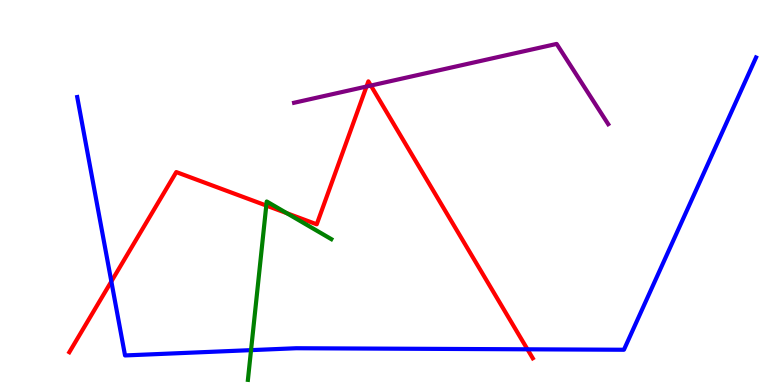[{'lines': ['blue', 'red'], 'intersections': [{'x': 1.44, 'y': 2.69}, {'x': 6.81, 'y': 0.927}]}, {'lines': ['green', 'red'], 'intersections': [{'x': 3.44, 'y': 4.66}, {'x': 3.7, 'y': 4.46}]}, {'lines': ['purple', 'red'], 'intersections': [{'x': 4.73, 'y': 7.75}, {'x': 4.79, 'y': 7.78}]}, {'lines': ['blue', 'green'], 'intersections': [{'x': 3.24, 'y': 0.906}]}, {'lines': ['blue', 'purple'], 'intersections': []}, {'lines': ['green', 'purple'], 'intersections': []}]